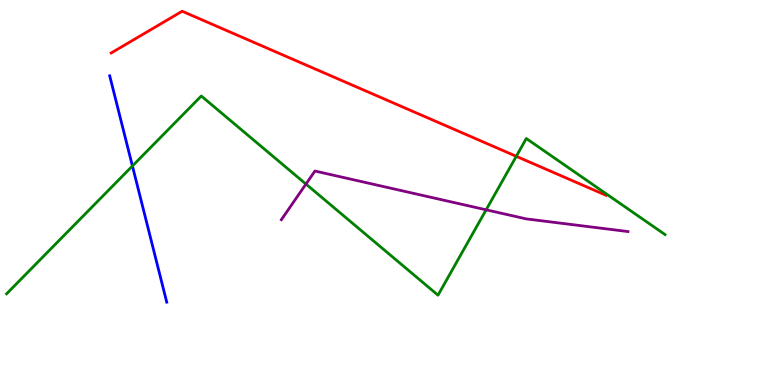[{'lines': ['blue', 'red'], 'intersections': []}, {'lines': ['green', 'red'], 'intersections': [{'x': 6.66, 'y': 5.94}]}, {'lines': ['purple', 'red'], 'intersections': []}, {'lines': ['blue', 'green'], 'intersections': [{'x': 1.71, 'y': 5.69}]}, {'lines': ['blue', 'purple'], 'intersections': []}, {'lines': ['green', 'purple'], 'intersections': [{'x': 3.95, 'y': 5.22}, {'x': 6.27, 'y': 4.55}]}]